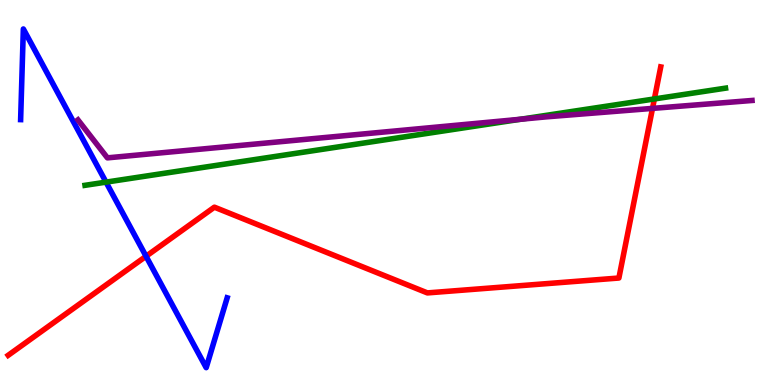[{'lines': ['blue', 'red'], 'intersections': [{'x': 1.88, 'y': 3.34}]}, {'lines': ['green', 'red'], 'intersections': [{'x': 8.44, 'y': 7.43}]}, {'lines': ['purple', 'red'], 'intersections': [{'x': 8.42, 'y': 7.18}]}, {'lines': ['blue', 'green'], 'intersections': [{'x': 1.37, 'y': 5.27}]}, {'lines': ['blue', 'purple'], 'intersections': []}, {'lines': ['green', 'purple'], 'intersections': [{'x': 6.72, 'y': 6.9}]}]